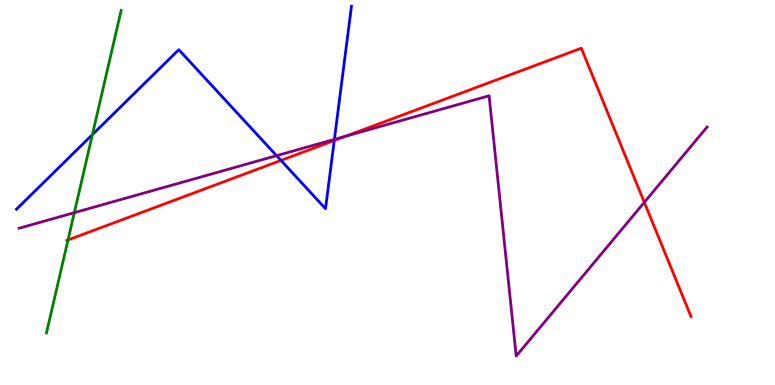[{'lines': ['blue', 'red'], 'intersections': [{'x': 3.63, 'y': 5.83}, {'x': 4.31, 'y': 6.35}]}, {'lines': ['green', 'red'], 'intersections': [{'x': 0.877, 'y': 3.77}]}, {'lines': ['purple', 'red'], 'intersections': [{'x': 4.47, 'y': 6.47}, {'x': 8.31, 'y': 4.74}]}, {'lines': ['blue', 'green'], 'intersections': [{'x': 1.19, 'y': 6.5}]}, {'lines': ['blue', 'purple'], 'intersections': [{'x': 3.57, 'y': 5.96}, {'x': 4.31, 'y': 6.38}]}, {'lines': ['green', 'purple'], 'intersections': [{'x': 0.959, 'y': 4.48}]}]